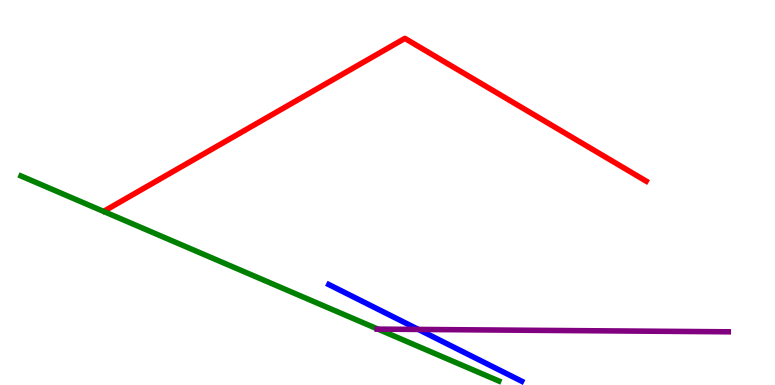[{'lines': ['blue', 'red'], 'intersections': []}, {'lines': ['green', 'red'], 'intersections': []}, {'lines': ['purple', 'red'], 'intersections': []}, {'lines': ['blue', 'green'], 'intersections': []}, {'lines': ['blue', 'purple'], 'intersections': [{'x': 5.4, 'y': 1.44}]}, {'lines': ['green', 'purple'], 'intersections': [{'x': 4.88, 'y': 1.45}]}]